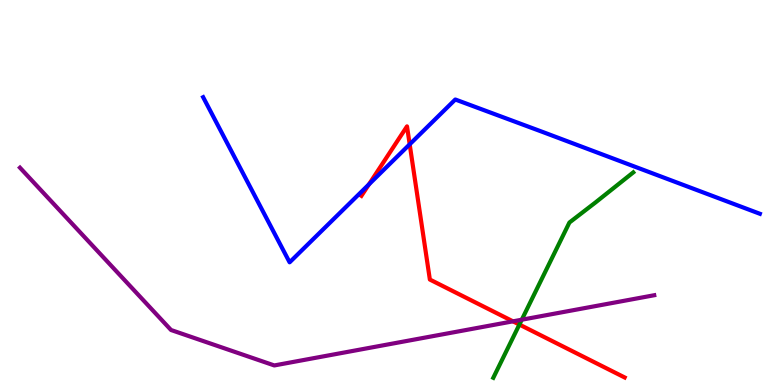[{'lines': ['blue', 'red'], 'intersections': [{'x': 4.76, 'y': 5.21}, {'x': 5.29, 'y': 6.25}]}, {'lines': ['green', 'red'], 'intersections': [{'x': 6.7, 'y': 1.57}]}, {'lines': ['purple', 'red'], 'intersections': [{'x': 6.62, 'y': 1.65}]}, {'lines': ['blue', 'green'], 'intersections': []}, {'lines': ['blue', 'purple'], 'intersections': []}, {'lines': ['green', 'purple'], 'intersections': [{'x': 6.73, 'y': 1.7}]}]